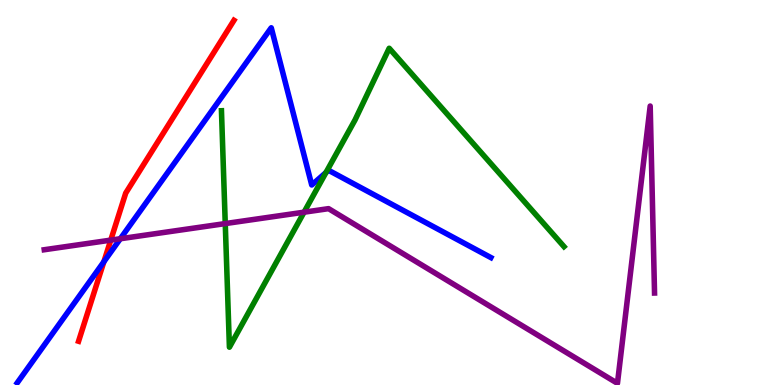[{'lines': ['blue', 'red'], 'intersections': [{'x': 1.34, 'y': 3.2}]}, {'lines': ['green', 'red'], 'intersections': []}, {'lines': ['purple', 'red'], 'intersections': [{'x': 1.43, 'y': 3.76}]}, {'lines': ['blue', 'green'], 'intersections': [{'x': 4.21, 'y': 5.52}]}, {'lines': ['blue', 'purple'], 'intersections': [{'x': 1.55, 'y': 3.8}]}, {'lines': ['green', 'purple'], 'intersections': [{'x': 2.91, 'y': 4.19}, {'x': 3.92, 'y': 4.49}]}]